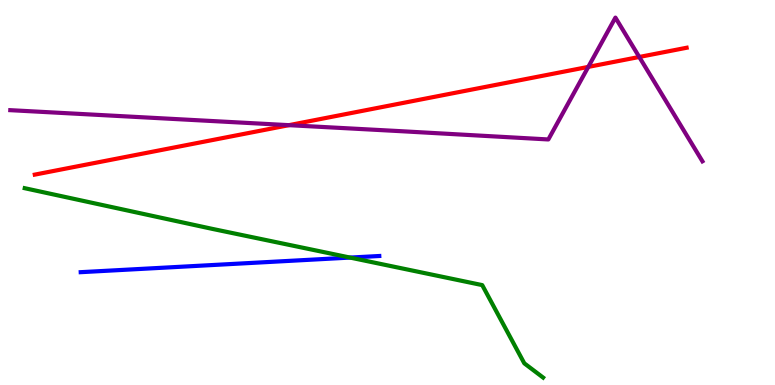[{'lines': ['blue', 'red'], 'intersections': []}, {'lines': ['green', 'red'], 'intersections': []}, {'lines': ['purple', 'red'], 'intersections': [{'x': 3.73, 'y': 6.75}, {'x': 7.59, 'y': 8.26}, {'x': 8.25, 'y': 8.52}]}, {'lines': ['blue', 'green'], 'intersections': [{'x': 4.52, 'y': 3.31}]}, {'lines': ['blue', 'purple'], 'intersections': []}, {'lines': ['green', 'purple'], 'intersections': []}]